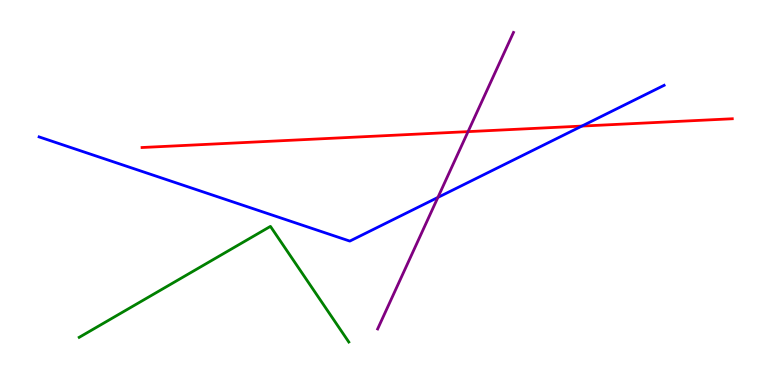[{'lines': ['blue', 'red'], 'intersections': [{'x': 7.51, 'y': 6.73}]}, {'lines': ['green', 'red'], 'intersections': []}, {'lines': ['purple', 'red'], 'intersections': [{'x': 6.04, 'y': 6.58}]}, {'lines': ['blue', 'green'], 'intersections': []}, {'lines': ['blue', 'purple'], 'intersections': [{'x': 5.65, 'y': 4.87}]}, {'lines': ['green', 'purple'], 'intersections': []}]